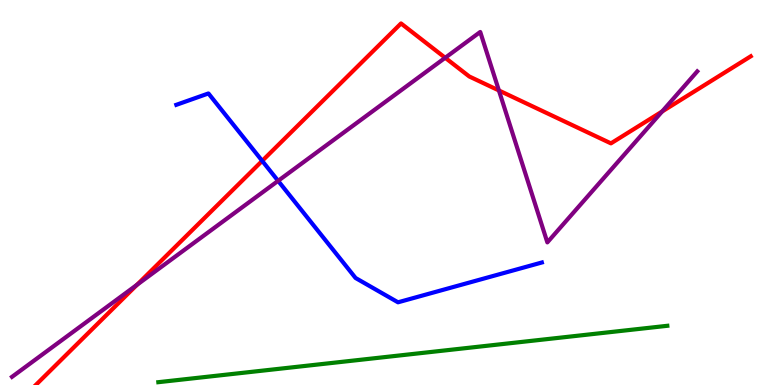[{'lines': ['blue', 'red'], 'intersections': [{'x': 3.38, 'y': 5.82}]}, {'lines': ['green', 'red'], 'intersections': []}, {'lines': ['purple', 'red'], 'intersections': [{'x': 1.77, 'y': 2.6}, {'x': 5.74, 'y': 8.5}, {'x': 6.44, 'y': 7.65}, {'x': 8.54, 'y': 7.1}]}, {'lines': ['blue', 'green'], 'intersections': []}, {'lines': ['blue', 'purple'], 'intersections': [{'x': 3.59, 'y': 5.3}]}, {'lines': ['green', 'purple'], 'intersections': []}]